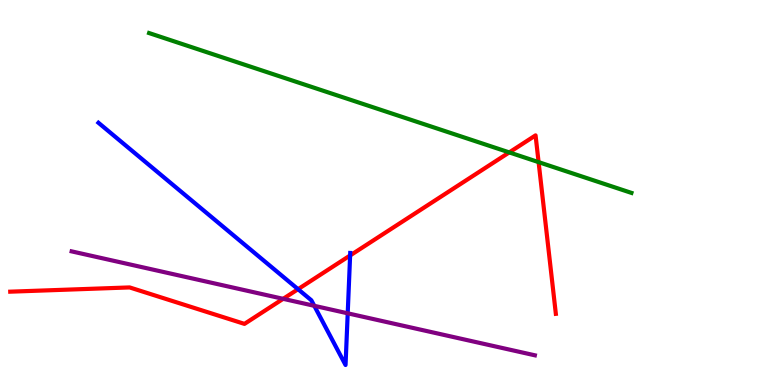[{'lines': ['blue', 'red'], 'intersections': [{'x': 3.85, 'y': 2.49}, {'x': 4.52, 'y': 3.36}]}, {'lines': ['green', 'red'], 'intersections': [{'x': 6.57, 'y': 6.04}, {'x': 6.95, 'y': 5.79}]}, {'lines': ['purple', 'red'], 'intersections': [{'x': 3.65, 'y': 2.24}]}, {'lines': ['blue', 'green'], 'intersections': []}, {'lines': ['blue', 'purple'], 'intersections': [{'x': 4.06, 'y': 2.06}, {'x': 4.49, 'y': 1.86}]}, {'lines': ['green', 'purple'], 'intersections': []}]